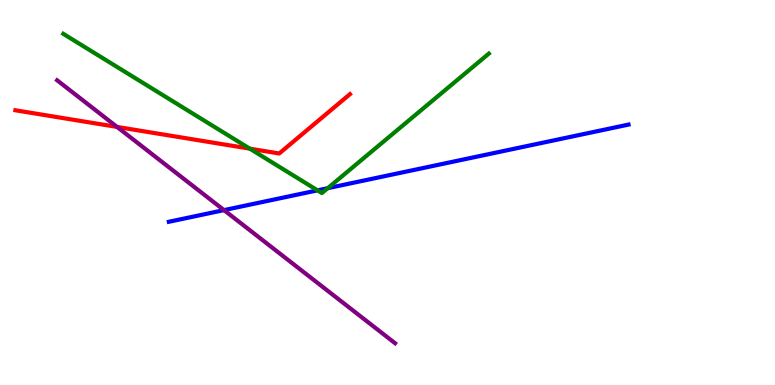[{'lines': ['blue', 'red'], 'intersections': []}, {'lines': ['green', 'red'], 'intersections': [{'x': 3.22, 'y': 6.14}]}, {'lines': ['purple', 'red'], 'intersections': [{'x': 1.51, 'y': 6.7}]}, {'lines': ['blue', 'green'], 'intersections': [{'x': 4.1, 'y': 5.06}, {'x': 4.23, 'y': 5.11}]}, {'lines': ['blue', 'purple'], 'intersections': [{'x': 2.89, 'y': 4.54}]}, {'lines': ['green', 'purple'], 'intersections': []}]